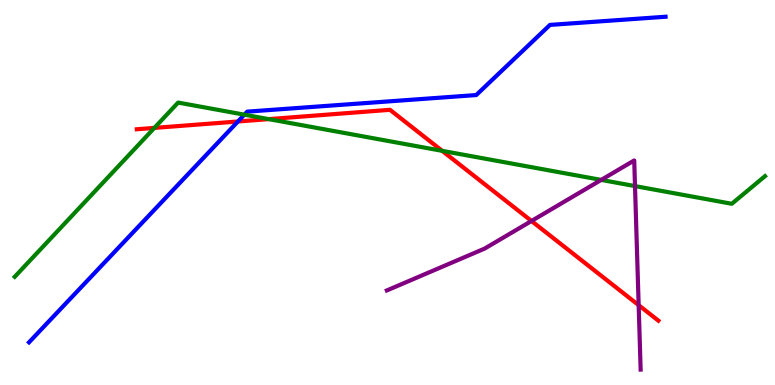[{'lines': ['blue', 'red'], 'intersections': [{'x': 3.07, 'y': 6.84}]}, {'lines': ['green', 'red'], 'intersections': [{'x': 1.99, 'y': 6.68}, {'x': 3.47, 'y': 6.91}, {'x': 5.71, 'y': 6.08}]}, {'lines': ['purple', 'red'], 'intersections': [{'x': 6.86, 'y': 4.26}, {'x': 8.24, 'y': 2.07}]}, {'lines': ['blue', 'green'], 'intersections': [{'x': 3.15, 'y': 7.02}]}, {'lines': ['blue', 'purple'], 'intersections': []}, {'lines': ['green', 'purple'], 'intersections': [{'x': 7.76, 'y': 5.33}, {'x': 8.19, 'y': 5.17}]}]